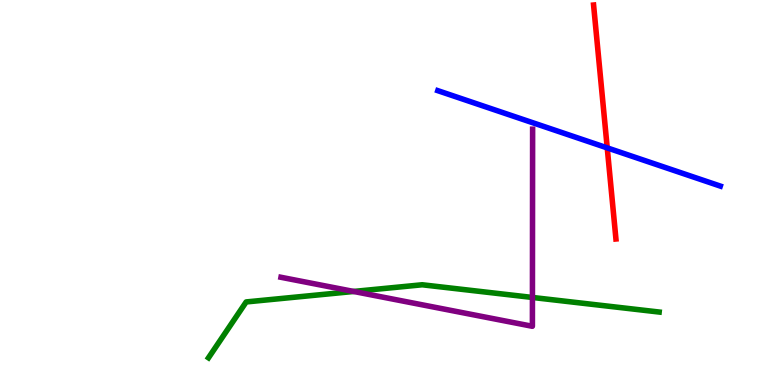[{'lines': ['blue', 'red'], 'intersections': [{'x': 7.84, 'y': 6.16}]}, {'lines': ['green', 'red'], 'intersections': []}, {'lines': ['purple', 'red'], 'intersections': []}, {'lines': ['blue', 'green'], 'intersections': []}, {'lines': ['blue', 'purple'], 'intersections': []}, {'lines': ['green', 'purple'], 'intersections': [{'x': 4.56, 'y': 2.43}, {'x': 6.87, 'y': 2.27}]}]